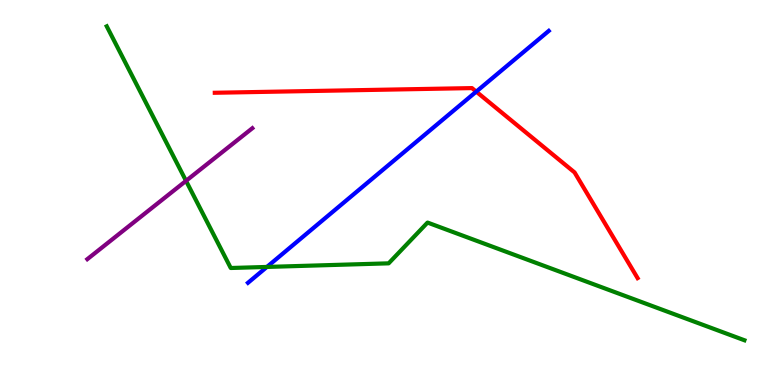[{'lines': ['blue', 'red'], 'intersections': [{'x': 6.15, 'y': 7.62}]}, {'lines': ['green', 'red'], 'intersections': []}, {'lines': ['purple', 'red'], 'intersections': []}, {'lines': ['blue', 'green'], 'intersections': [{'x': 3.44, 'y': 3.07}]}, {'lines': ['blue', 'purple'], 'intersections': []}, {'lines': ['green', 'purple'], 'intersections': [{'x': 2.4, 'y': 5.3}]}]